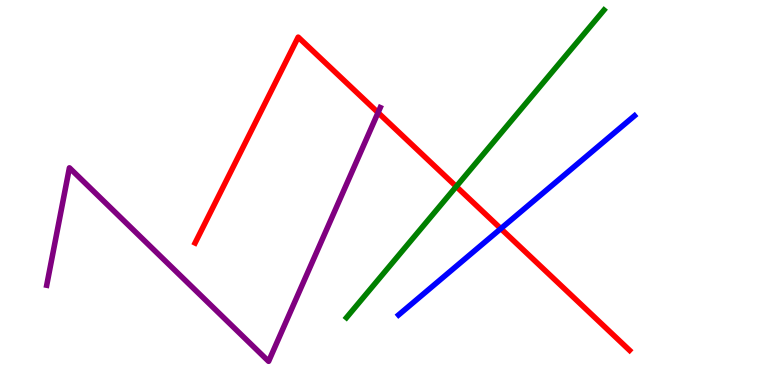[{'lines': ['blue', 'red'], 'intersections': [{'x': 6.46, 'y': 4.06}]}, {'lines': ['green', 'red'], 'intersections': [{'x': 5.89, 'y': 5.16}]}, {'lines': ['purple', 'red'], 'intersections': [{'x': 4.88, 'y': 7.08}]}, {'lines': ['blue', 'green'], 'intersections': []}, {'lines': ['blue', 'purple'], 'intersections': []}, {'lines': ['green', 'purple'], 'intersections': []}]